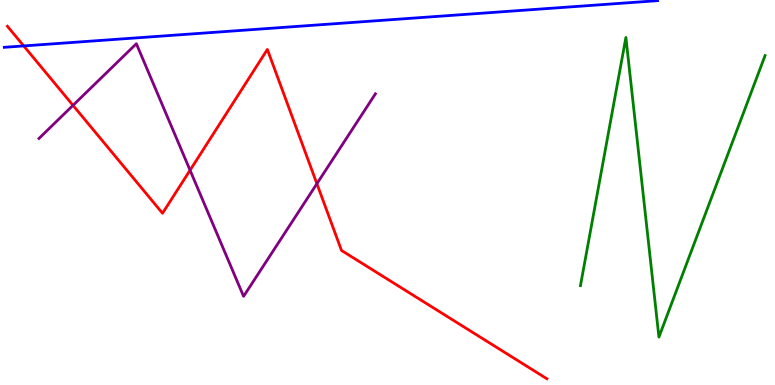[{'lines': ['blue', 'red'], 'intersections': [{'x': 0.306, 'y': 8.81}]}, {'lines': ['green', 'red'], 'intersections': []}, {'lines': ['purple', 'red'], 'intersections': [{'x': 0.942, 'y': 7.26}, {'x': 2.45, 'y': 5.58}, {'x': 4.09, 'y': 5.23}]}, {'lines': ['blue', 'green'], 'intersections': []}, {'lines': ['blue', 'purple'], 'intersections': []}, {'lines': ['green', 'purple'], 'intersections': []}]